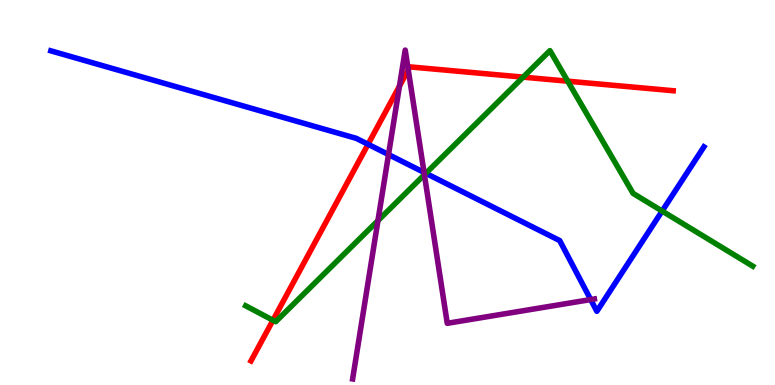[{'lines': ['blue', 'red'], 'intersections': [{'x': 4.75, 'y': 6.25}]}, {'lines': ['green', 'red'], 'intersections': [{'x': 3.52, 'y': 1.68}, {'x': 6.75, 'y': 8.0}, {'x': 7.33, 'y': 7.89}]}, {'lines': ['purple', 'red'], 'intersections': [{'x': 5.15, 'y': 7.76}, {'x': 5.27, 'y': 8.19}]}, {'lines': ['blue', 'green'], 'intersections': [{'x': 5.49, 'y': 5.5}, {'x': 8.54, 'y': 4.52}]}, {'lines': ['blue', 'purple'], 'intersections': [{'x': 5.01, 'y': 5.99}, {'x': 5.47, 'y': 5.52}, {'x': 7.62, 'y': 2.22}]}, {'lines': ['green', 'purple'], 'intersections': [{'x': 4.88, 'y': 4.27}, {'x': 5.48, 'y': 5.46}]}]